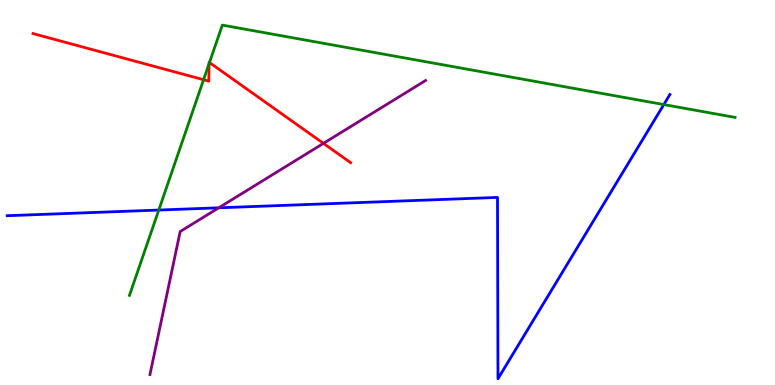[{'lines': ['blue', 'red'], 'intersections': []}, {'lines': ['green', 'red'], 'intersections': [{'x': 2.63, 'y': 7.93}, {'x': 2.7, 'y': 8.35}, {'x': 2.7, 'y': 8.38}]}, {'lines': ['purple', 'red'], 'intersections': [{'x': 4.17, 'y': 6.28}]}, {'lines': ['blue', 'green'], 'intersections': [{'x': 2.05, 'y': 4.54}, {'x': 8.57, 'y': 7.28}]}, {'lines': ['blue', 'purple'], 'intersections': [{'x': 2.82, 'y': 4.6}]}, {'lines': ['green', 'purple'], 'intersections': []}]